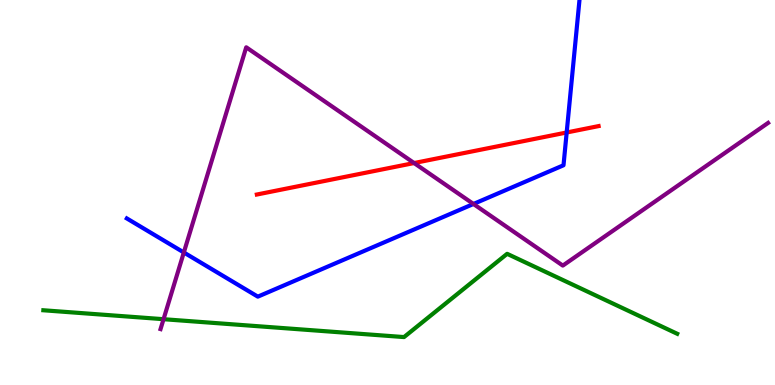[{'lines': ['blue', 'red'], 'intersections': [{'x': 7.31, 'y': 6.56}]}, {'lines': ['green', 'red'], 'intersections': []}, {'lines': ['purple', 'red'], 'intersections': [{'x': 5.34, 'y': 5.77}]}, {'lines': ['blue', 'green'], 'intersections': []}, {'lines': ['blue', 'purple'], 'intersections': [{'x': 2.37, 'y': 3.44}, {'x': 6.11, 'y': 4.7}]}, {'lines': ['green', 'purple'], 'intersections': [{'x': 2.11, 'y': 1.71}]}]